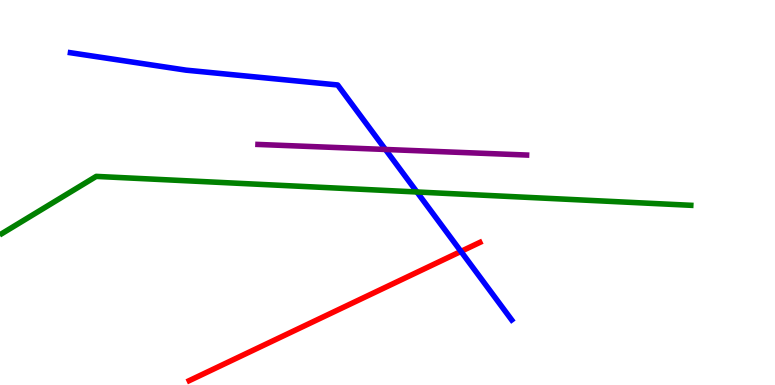[{'lines': ['blue', 'red'], 'intersections': [{'x': 5.95, 'y': 3.47}]}, {'lines': ['green', 'red'], 'intersections': []}, {'lines': ['purple', 'red'], 'intersections': []}, {'lines': ['blue', 'green'], 'intersections': [{'x': 5.38, 'y': 5.01}]}, {'lines': ['blue', 'purple'], 'intersections': [{'x': 4.97, 'y': 6.12}]}, {'lines': ['green', 'purple'], 'intersections': []}]